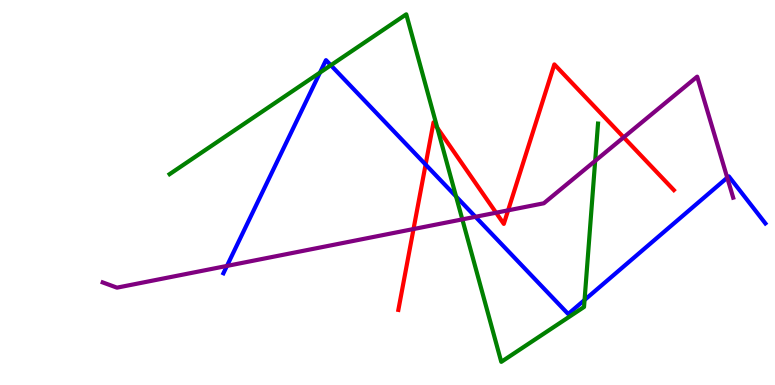[{'lines': ['blue', 'red'], 'intersections': [{'x': 5.49, 'y': 5.73}]}, {'lines': ['green', 'red'], 'intersections': [{'x': 5.64, 'y': 6.68}]}, {'lines': ['purple', 'red'], 'intersections': [{'x': 5.34, 'y': 4.05}, {'x': 6.4, 'y': 4.47}, {'x': 6.56, 'y': 4.54}, {'x': 8.05, 'y': 6.43}]}, {'lines': ['blue', 'green'], 'intersections': [{'x': 4.13, 'y': 8.11}, {'x': 4.27, 'y': 8.31}, {'x': 5.88, 'y': 4.9}, {'x': 7.54, 'y': 2.21}]}, {'lines': ['blue', 'purple'], 'intersections': [{'x': 2.93, 'y': 3.09}, {'x': 6.13, 'y': 4.37}, {'x': 9.38, 'y': 5.38}]}, {'lines': ['green', 'purple'], 'intersections': [{'x': 5.97, 'y': 4.3}, {'x': 7.68, 'y': 5.82}]}]